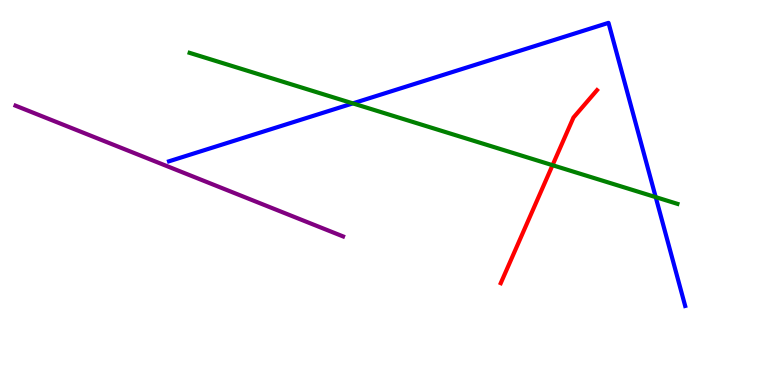[{'lines': ['blue', 'red'], 'intersections': []}, {'lines': ['green', 'red'], 'intersections': [{'x': 7.13, 'y': 5.71}]}, {'lines': ['purple', 'red'], 'intersections': []}, {'lines': ['blue', 'green'], 'intersections': [{'x': 4.55, 'y': 7.31}, {'x': 8.46, 'y': 4.88}]}, {'lines': ['blue', 'purple'], 'intersections': []}, {'lines': ['green', 'purple'], 'intersections': []}]